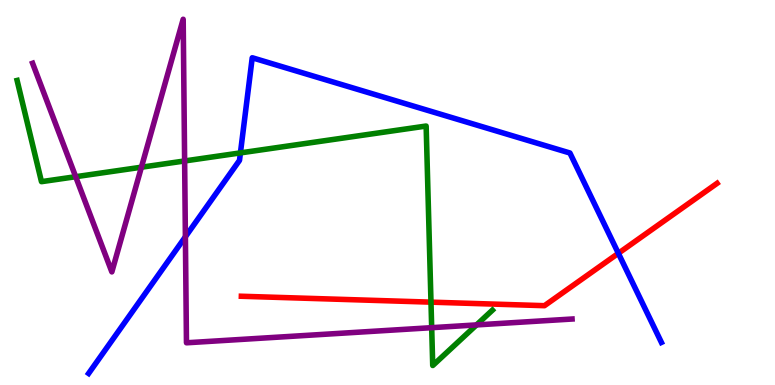[{'lines': ['blue', 'red'], 'intersections': [{'x': 7.98, 'y': 3.42}]}, {'lines': ['green', 'red'], 'intersections': [{'x': 5.56, 'y': 2.15}]}, {'lines': ['purple', 'red'], 'intersections': []}, {'lines': ['blue', 'green'], 'intersections': [{'x': 3.1, 'y': 6.03}]}, {'lines': ['blue', 'purple'], 'intersections': [{'x': 2.39, 'y': 3.85}]}, {'lines': ['green', 'purple'], 'intersections': [{'x': 0.977, 'y': 5.41}, {'x': 1.82, 'y': 5.66}, {'x': 2.38, 'y': 5.82}, {'x': 5.57, 'y': 1.49}, {'x': 6.15, 'y': 1.56}]}]